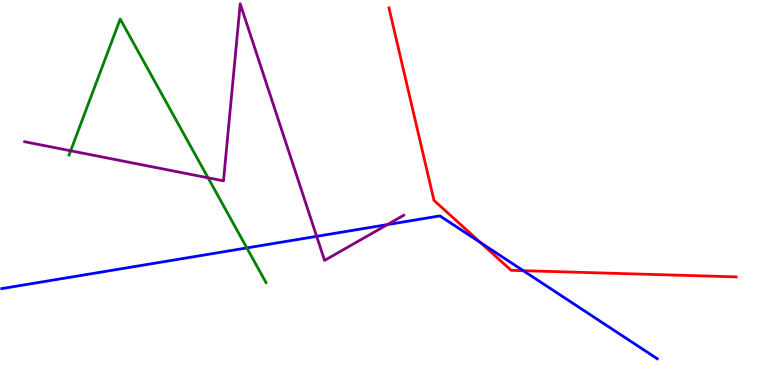[{'lines': ['blue', 'red'], 'intersections': [{'x': 6.2, 'y': 3.7}, {'x': 6.75, 'y': 2.97}]}, {'lines': ['green', 'red'], 'intersections': []}, {'lines': ['purple', 'red'], 'intersections': []}, {'lines': ['blue', 'green'], 'intersections': [{'x': 3.19, 'y': 3.56}]}, {'lines': ['blue', 'purple'], 'intersections': [{'x': 4.09, 'y': 3.86}, {'x': 5.0, 'y': 4.17}]}, {'lines': ['green', 'purple'], 'intersections': [{'x': 0.912, 'y': 6.08}, {'x': 2.68, 'y': 5.38}]}]